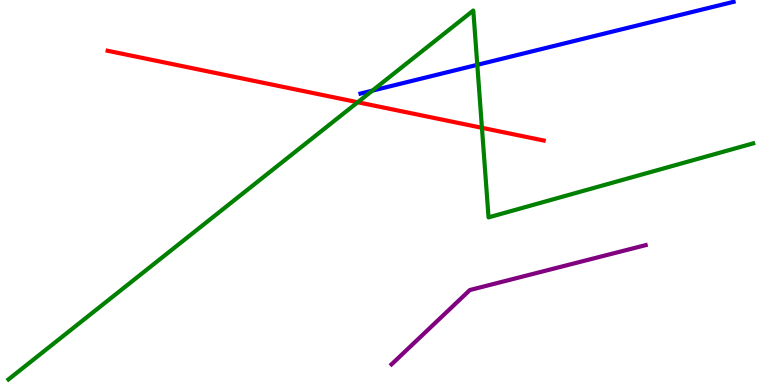[{'lines': ['blue', 'red'], 'intersections': []}, {'lines': ['green', 'red'], 'intersections': [{'x': 4.62, 'y': 7.34}, {'x': 6.22, 'y': 6.68}]}, {'lines': ['purple', 'red'], 'intersections': []}, {'lines': ['blue', 'green'], 'intersections': [{'x': 4.8, 'y': 7.65}, {'x': 6.16, 'y': 8.32}]}, {'lines': ['blue', 'purple'], 'intersections': []}, {'lines': ['green', 'purple'], 'intersections': []}]